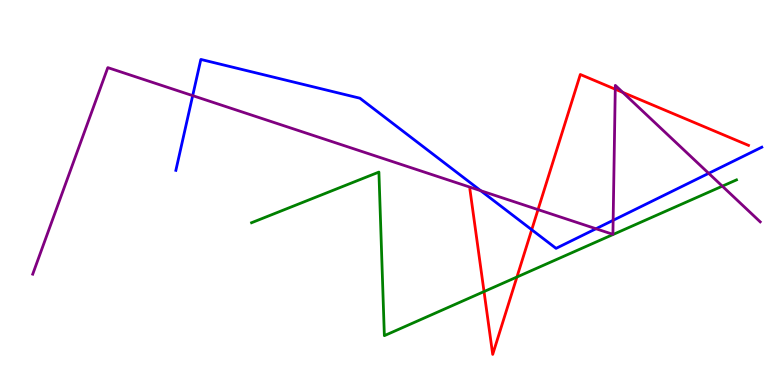[{'lines': ['blue', 'red'], 'intersections': [{'x': 6.86, 'y': 4.03}]}, {'lines': ['green', 'red'], 'intersections': [{'x': 6.25, 'y': 2.43}, {'x': 6.67, 'y': 2.8}]}, {'lines': ['purple', 'red'], 'intersections': [{'x': 6.94, 'y': 4.56}, {'x': 7.94, 'y': 7.68}, {'x': 8.04, 'y': 7.6}]}, {'lines': ['blue', 'green'], 'intersections': []}, {'lines': ['blue', 'purple'], 'intersections': [{'x': 2.49, 'y': 7.52}, {'x': 6.2, 'y': 5.05}, {'x': 7.69, 'y': 4.06}, {'x': 7.91, 'y': 4.28}, {'x': 9.14, 'y': 5.5}]}, {'lines': ['green', 'purple'], 'intersections': [{'x': 9.32, 'y': 5.16}]}]